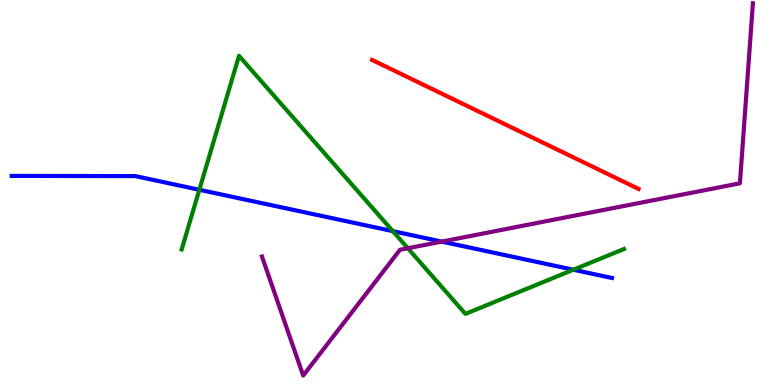[{'lines': ['blue', 'red'], 'intersections': []}, {'lines': ['green', 'red'], 'intersections': []}, {'lines': ['purple', 'red'], 'intersections': []}, {'lines': ['blue', 'green'], 'intersections': [{'x': 2.57, 'y': 5.07}, {'x': 5.07, 'y': 4.0}, {'x': 7.4, 'y': 2.99}]}, {'lines': ['blue', 'purple'], 'intersections': [{'x': 5.7, 'y': 3.72}]}, {'lines': ['green', 'purple'], 'intersections': [{'x': 5.26, 'y': 3.55}]}]